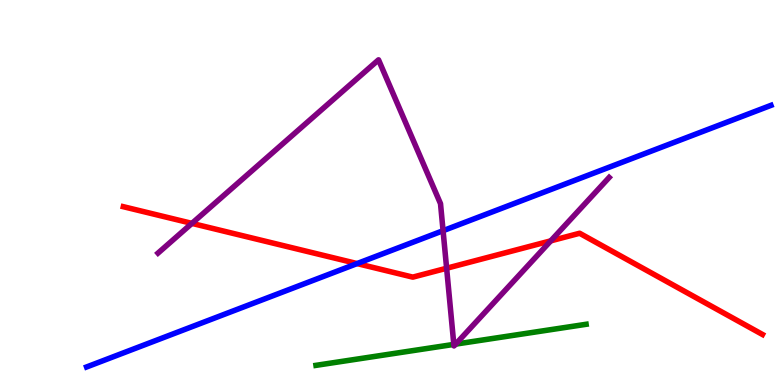[{'lines': ['blue', 'red'], 'intersections': [{'x': 4.61, 'y': 3.15}]}, {'lines': ['green', 'red'], 'intersections': []}, {'lines': ['purple', 'red'], 'intersections': [{'x': 2.48, 'y': 4.2}, {'x': 5.76, 'y': 3.03}, {'x': 7.11, 'y': 3.74}]}, {'lines': ['blue', 'green'], 'intersections': []}, {'lines': ['blue', 'purple'], 'intersections': [{'x': 5.72, 'y': 4.01}]}, {'lines': ['green', 'purple'], 'intersections': [{'x': 5.86, 'y': 1.05}, {'x': 5.88, 'y': 1.06}]}]